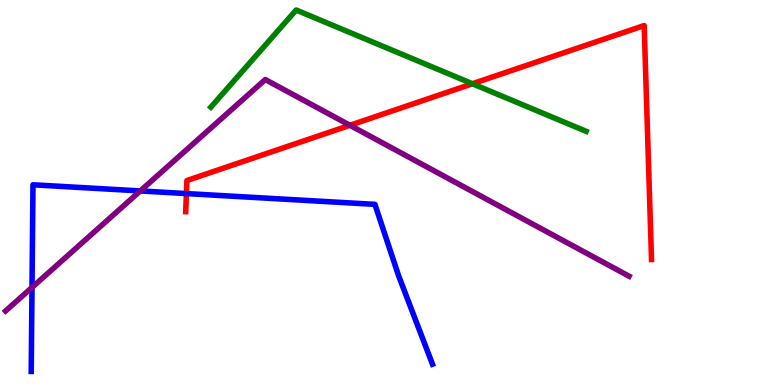[{'lines': ['blue', 'red'], 'intersections': [{'x': 2.41, 'y': 4.97}]}, {'lines': ['green', 'red'], 'intersections': [{'x': 6.1, 'y': 7.82}]}, {'lines': ['purple', 'red'], 'intersections': [{'x': 4.51, 'y': 6.75}]}, {'lines': ['blue', 'green'], 'intersections': []}, {'lines': ['blue', 'purple'], 'intersections': [{'x': 0.413, 'y': 2.53}, {'x': 1.81, 'y': 5.04}]}, {'lines': ['green', 'purple'], 'intersections': []}]